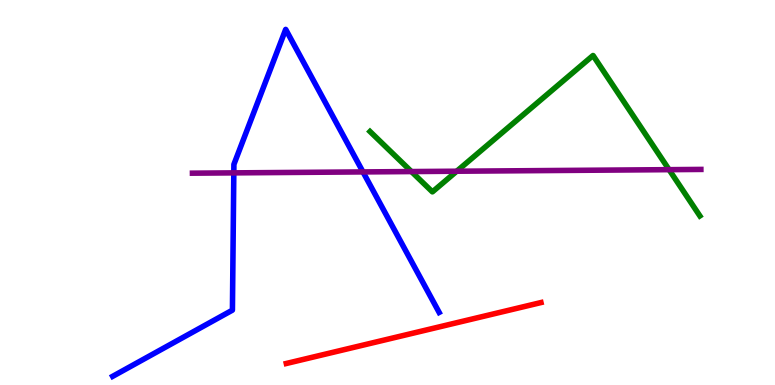[{'lines': ['blue', 'red'], 'intersections': []}, {'lines': ['green', 'red'], 'intersections': []}, {'lines': ['purple', 'red'], 'intersections': []}, {'lines': ['blue', 'green'], 'intersections': []}, {'lines': ['blue', 'purple'], 'intersections': [{'x': 3.02, 'y': 5.51}, {'x': 4.68, 'y': 5.53}]}, {'lines': ['green', 'purple'], 'intersections': [{'x': 5.31, 'y': 5.54}, {'x': 5.89, 'y': 5.55}, {'x': 8.63, 'y': 5.59}]}]